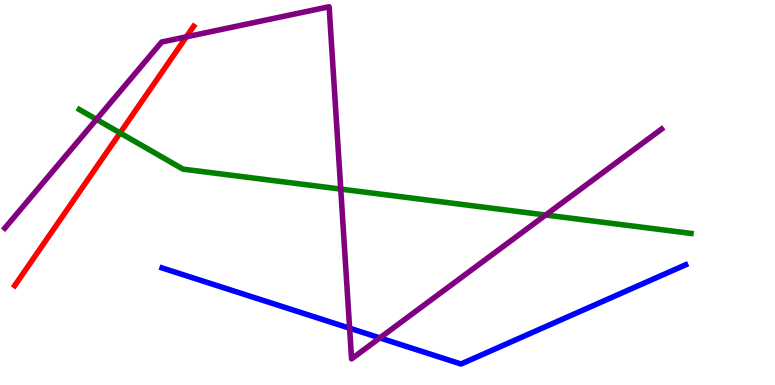[{'lines': ['blue', 'red'], 'intersections': []}, {'lines': ['green', 'red'], 'intersections': [{'x': 1.55, 'y': 6.55}]}, {'lines': ['purple', 'red'], 'intersections': [{'x': 2.4, 'y': 9.04}]}, {'lines': ['blue', 'green'], 'intersections': []}, {'lines': ['blue', 'purple'], 'intersections': [{'x': 4.51, 'y': 1.48}, {'x': 4.9, 'y': 1.22}]}, {'lines': ['green', 'purple'], 'intersections': [{'x': 1.24, 'y': 6.9}, {'x': 4.4, 'y': 5.09}, {'x': 7.04, 'y': 4.42}]}]